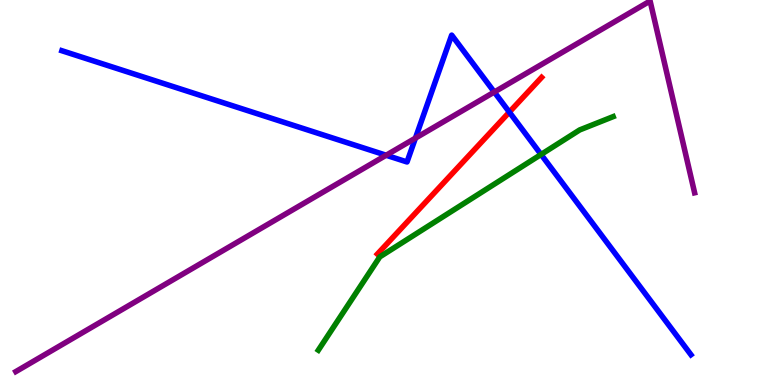[{'lines': ['blue', 'red'], 'intersections': [{'x': 6.57, 'y': 7.09}]}, {'lines': ['green', 'red'], 'intersections': []}, {'lines': ['purple', 'red'], 'intersections': []}, {'lines': ['blue', 'green'], 'intersections': [{'x': 6.98, 'y': 5.99}]}, {'lines': ['blue', 'purple'], 'intersections': [{'x': 4.98, 'y': 5.97}, {'x': 5.36, 'y': 6.41}, {'x': 6.38, 'y': 7.61}]}, {'lines': ['green', 'purple'], 'intersections': []}]